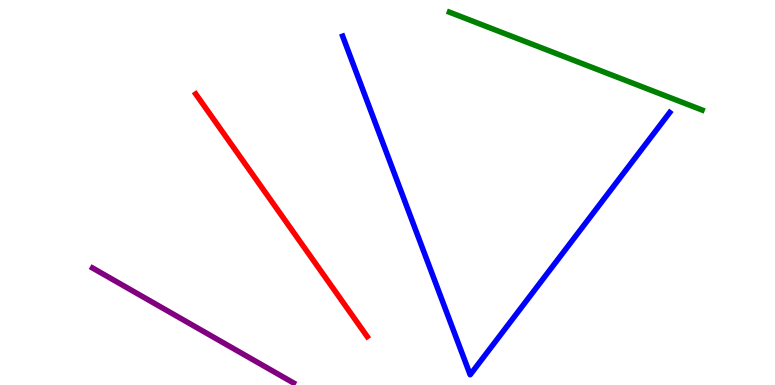[{'lines': ['blue', 'red'], 'intersections': []}, {'lines': ['green', 'red'], 'intersections': []}, {'lines': ['purple', 'red'], 'intersections': []}, {'lines': ['blue', 'green'], 'intersections': []}, {'lines': ['blue', 'purple'], 'intersections': []}, {'lines': ['green', 'purple'], 'intersections': []}]